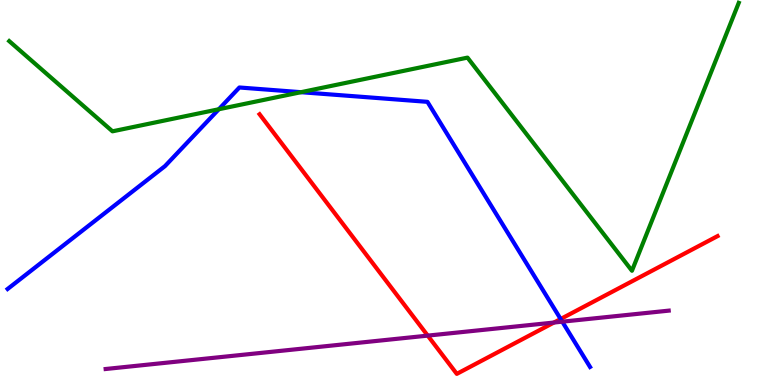[{'lines': ['blue', 'red'], 'intersections': [{'x': 7.23, 'y': 1.71}]}, {'lines': ['green', 'red'], 'intersections': []}, {'lines': ['purple', 'red'], 'intersections': [{'x': 5.52, 'y': 1.28}, {'x': 7.15, 'y': 1.62}]}, {'lines': ['blue', 'green'], 'intersections': [{'x': 2.82, 'y': 7.16}, {'x': 3.88, 'y': 7.61}]}, {'lines': ['blue', 'purple'], 'intersections': [{'x': 7.26, 'y': 1.64}]}, {'lines': ['green', 'purple'], 'intersections': []}]